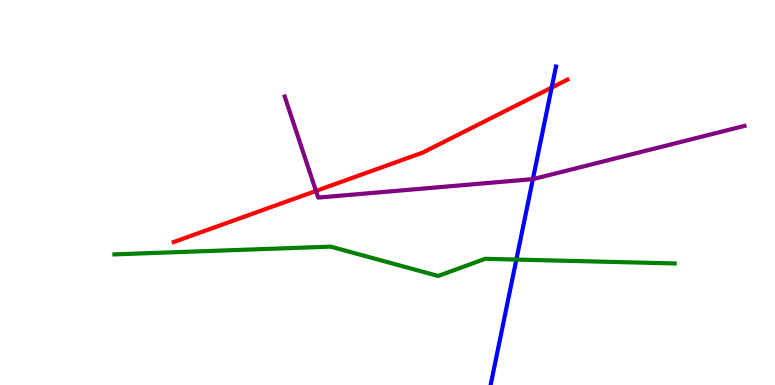[{'lines': ['blue', 'red'], 'intersections': [{'x': 7.12, 'y': 7.72}]}, {'lines': ['green', 'red'], 'intersections': []}, {'lines': ['purple', 'red'], 'intersections': [{'x': 4.08, 'y': 5.04}]}, {'lines': ['blue', 'green'], 'intersections': [{'x': 6.66, 'y': 3.26}]}, {'lines': ['blue', 'purple'], 'intersections': [{'x': 6.88, 'y': 5.35}]}, {'lines': ['green', 'purple'], 'intersections': []}]